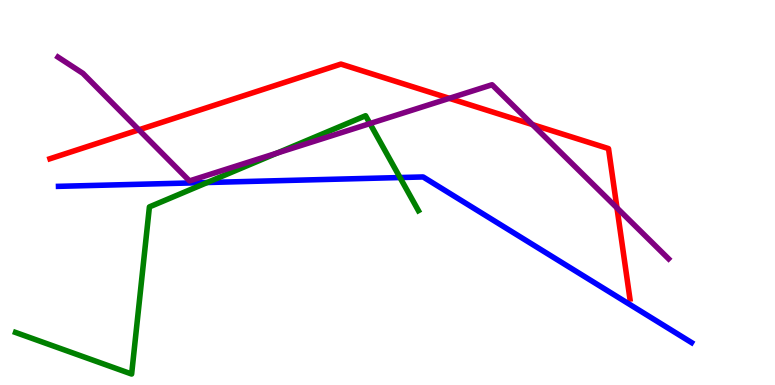[{'lines': ['blue', 'red'], 'intersections': []}, {'lines': ['green', 'red'], 'intersections': []}, {'lines': ['purple', 'red'], 'intersections': [{'x': 1.79, 'y': 6.63}, {'x': 5.8, 'y': 7.45}, {'x': 6.87, 'y': 6.76}, {'x': 7.96, 'y': 4.6}]}, {'lines': ['blue', 'green'], 'intersections': [{'x': 2.67, 'y': 5.26}, {'x': 5.16, 'y': 5.39}]}, {'lines': ['blue', 'purple'], 'intersections': []}, {'lines': ['green', 'purple'], 'intersections': [{'x': 3.57, 'y': 6.02}, {'x': 4.77, 'y': 6.79}]}]